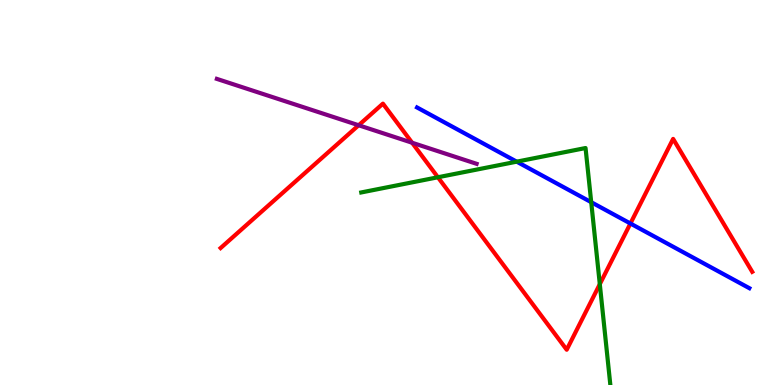[{'lines': ['blue', 'red'], 'intersections': [{'x': 8.13, 'y': 4.19}]}, {'lines': ['green', 'red'], 'intersections': [{'x': 5.65, 'y': 5.4}, {'x': 7.74, 'y': 2.62}]}, {'lines': ['purple', 'red'], 'intersections': [{'x': 4.63, 'y': 6.75}, {'x': 5.32, 'y': 6.29}]}, {'lines': ['blue', 'green'], 'intersections': [{'x': 6.67, 'y': 5.8}, {'x': 7.63, 'y': 4.75}]}, {'lines': ['blue', 'purple'], 'intersections': []}, {'lines': ['green', 'purple'], 'intersections': []}]